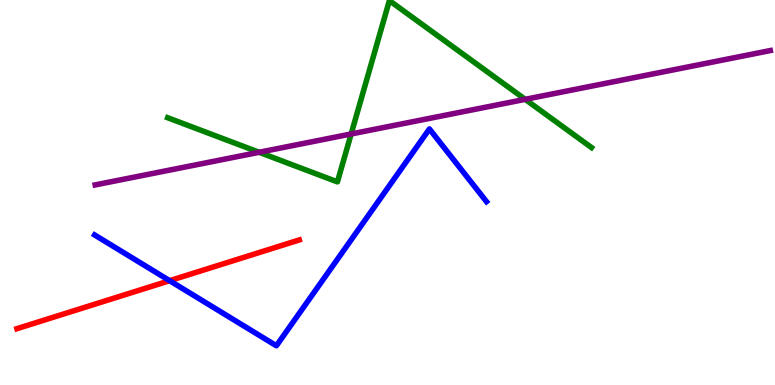[{'lines': ['blue', 'red'], 'intersections': [{'x': 2.19, 'y': 2.71}]}, {'lines': ['green', 'red'], 'intersections': []}, {'lines': ['purple', 'red'], 'intersections': []}, {'lines': ['blue', 'green'], 'intersections': []}, {'lines': ['blue', 'purple'], 'intersections': []}, {'lines': ['green', 'purple'], 'intersections': [{'x': 3.34, 'y': 6.04}, {'x': 4.53, 'y': 6.52}, {'x': 6.78, 'y': 7.42}]}]